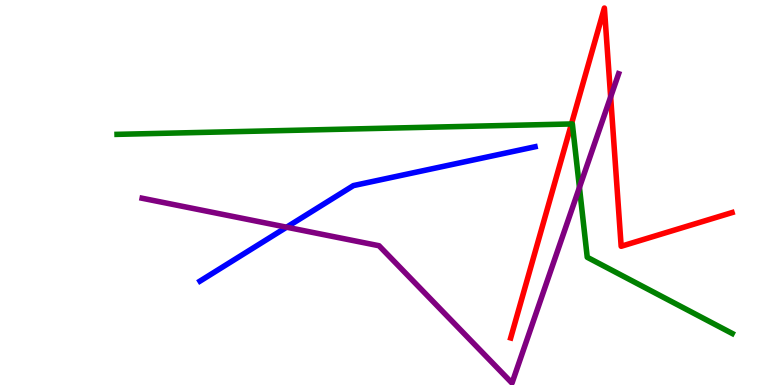[{'lines': ['blue', 'red'], 'intersections': []}, {'lines': ['green', 'red'], 'intersections': [{'x': 7.37, 'y': 6.78}]}, {'lines': ['purple', 'red'], 'intersections': [{'x': 7.88, 'y': 7.48}]}, {'lines': ['blue', 'green'], 'intersections': []}, {'lines': ['blue', 'purple'], 'intersections': [{'x': 3.7, 'y': 4.1}]}, {'lines': ['green', 'purple'], 'intersections': [{'x': 7.48, 'y': 5.13}]}]